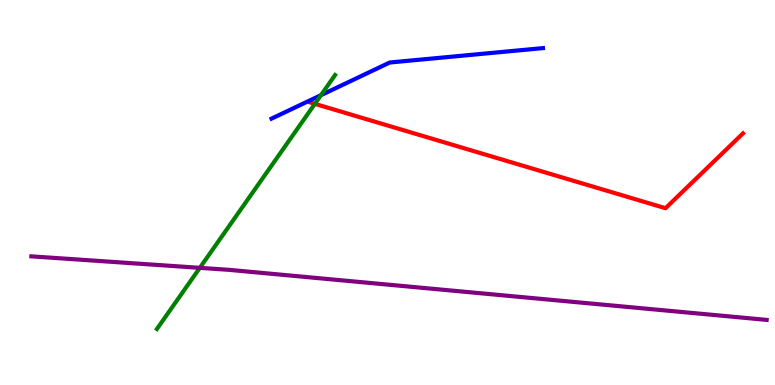[{'lines': ['blue', 'red'], 'intersections': []}, {'lines': ['green', 'red'], 'intersections': [{'x': 4.06, 'y': 7.3}]}, {'lines': ['purple', 'red'], 'intersections': []}, {'lines': ['blue', 'green'], 'intersections': [{'x': 4.14, 'y': 7.53}]}, {'lines': ['blue', 'purple'], 'intersections': []}, {'lines': ['green', 'purple'], 'intersections': [{'x': 2.58, 'y': 3.04}]}]